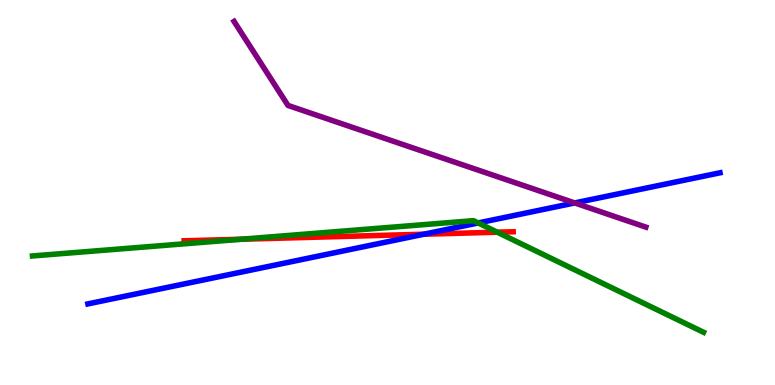[{'lines': ['blue', 'red'], 'intersections': [{'x': 5.47, 'y': 3.92}]}, {'lines': ['green', 'red'], 'intersections': [{'x': 3.12, 'y': 3.79}, {'x': 6.42, 'y': 3.97}]}, {'lines': ['purple', 'red'], 'intersections': []}, {'lines': ['blue', 'green'], 'intersections': [{'x': 6.17, 'y': 4.21}]}, {'lines': ['blue', 'purple'], 'intersections': [{'x': 7.42, 'y': 4.73}]}, {'lines': ['green', 'purple'], 'intersections': []}]